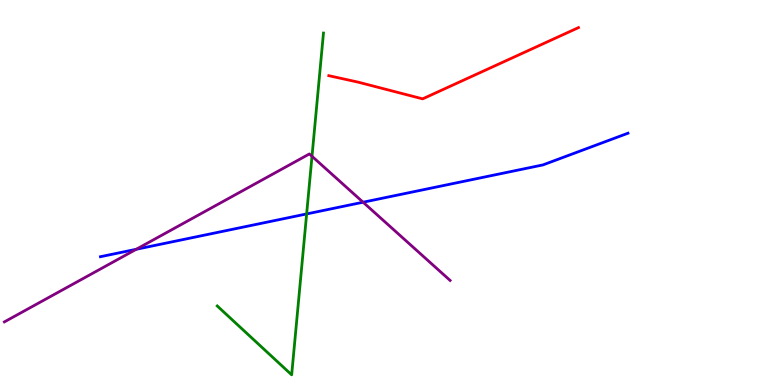[{'lines': ['blue', 'red'], 'intersections': []}, {'lines': ['green', 'red'], 'intersections': []}, {'lines': ['purple', 'red'], 'intersections': []}, {'lines': ['blue', 'green'], 'intersections': [{'x': 3.96, 'y': 4.44}]}, {'lines': ['blue', 'purple'], 'intersections': [{'x': 1.76, 'y': 3.53}, {'x': 4.69, 'y': 4.75}]}, {'lines': ['green', 'purple'], 'intersections': [{'x': 4.03, 'y': 5.94}]}]